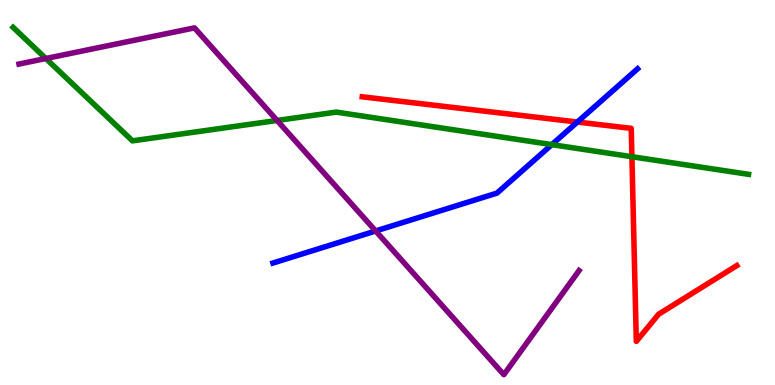[{'lines': ['blue', 'red'], 'intersections': [{'x': 7.45, 'y': 6.83}]}, {'lines': ['green', 'red'], 'intersections': [{'x': 8.15, 'y': 5.93}]}, {'lines': ['purple', 'red'], 'intersections': []}, {'lines': ['blue', 'green'], 'intersections': [{'x': 7.12, 'y': 6.24}]}, {'lines': ['blue', 'purple'], 'intersections': [{'x': 4.85, 'y': 4.0}]}, {'lines': ['green', 'purple'], 'intersections': [{'x': 0.592, 'y': 8.48}, {'x': 3.58, 'y': 6.87}]}]